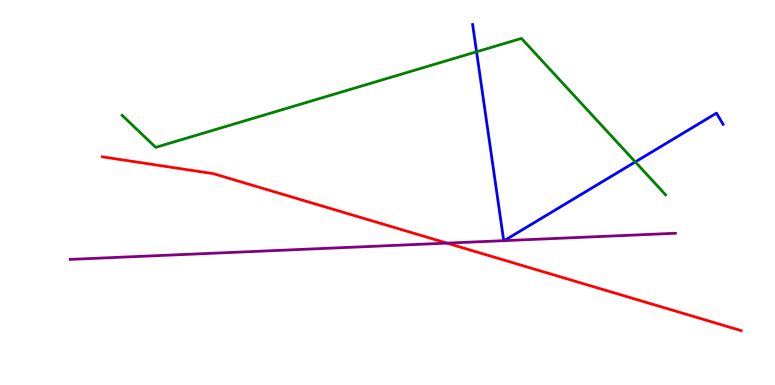[{'lines': ['blue', 'red'], 'intersections': []}, {'lines': ['green', 'red'], 'intersections': []}, {'lines': ['purple', 'red'], 'intersections': [{'x': 5.77, 'y': 3.69}]}, {'lines': ['blue', 'green'], 'intersections': [{'x': 6.15, 'y': 8.66}, {'x': 8.2, 'y': 5.79}]}, {'lines': ['blue', 'purple'], 'intersections': [{'x': 6.5, 'y': 3.75}, {'x': 6.51, 'y': 3.75}]}, {'lines': ['green', 'purple'], 'intersections': []}]